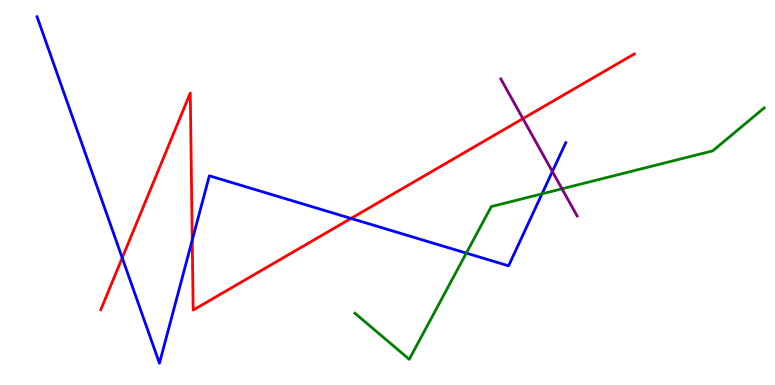[{'lines': ['blue', 'red'], 'intersections': [{'x': 1.58, 'y': 3.3}, {'x': 2.48, 'y': 3.76}, {'x': 4.53, 'y': 4.33}]}, {'lines': ['green', 'red'], 'intersections': []}, {'lines': ['purple', 'red'], 'intersections': [{'x': 6.75, 'y': 6.92}]}, {'lines': ['blue', 'green'], 'intersections': [{'x': 6.02, 'y': 3.43}, {'x': 6.99, 'y': 4.97}]}, {'lines': ['blue', 'purple'], 'intersections': [{'x': 7.13, 'y': 5.55}]}, {'lines': ['green', 'purple'], 'intersections': [{'x': 7.25, 'y': 5.1}]}]